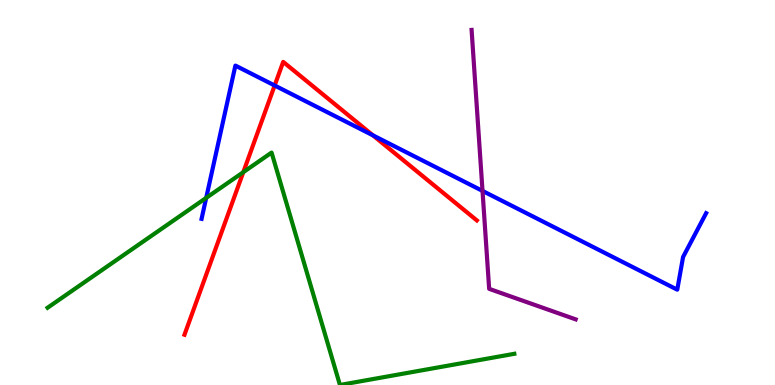[{'lines': ['blue', 'red'], 'intersections': [{'x': 3.54, 'y': 7.78}, {'x': 4.81, 'y': 6.49}]}, {'lines': ['green', 'red'], 'intersections': [{'x': 3.14, 'y': 5.53}]}, {'lines': ['purple', 'red'], 'intersections': []}, {'lines': ['blue', 'green'], 'intersections': [{'x': 2.66, 'y': 4.86}]}, {'lines': ['blue', 'purple'], 'intersections': [{'x': 6.23, 'y': 5.04}]}, {'lines': ['green', 'purple'], 'intersections': []}]